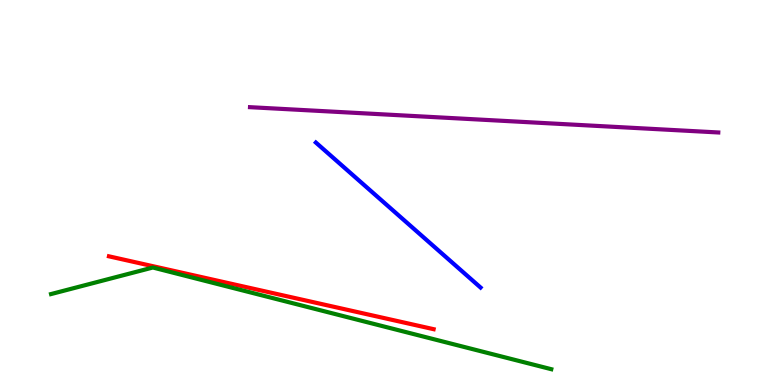[{'lines': ['blue', 'red'], 'intersections': []}, {'lines': ['green', 'red'], 'intersections': []}, {'lines': ['purple', 'red'], 'intersections': []}, {'lines': ['blue', 'green'], 'intersections': []}, {'lines': ['blue', 'purple'], 'intersections': []}, {'lines': ['green', 'purple'], 'intersections': []}]